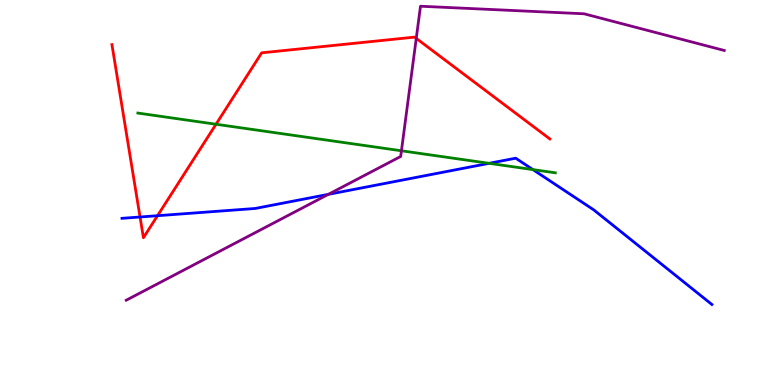[{'lines': ['blue', 'red'], 'intersections': [{'x': 1.81, 'y': 4.36}, {'x': 2.03, 'y': 4.4}]}, {'lines': ['green', 'red'], 'intersections': [{'x': 2.79, 'y': 6.77}]}, {'lines': ['purple', 'red'], 'intersections': [{'x': 5.37, 'y': 9.0}]}, {'lines': ['blue', 'green'], 'intersections': [{'x': 6.31, 'y': 5.76}, {'x': 6.88, 'y': 5.59}]}, {'lines': ['blue', 'purple'], 'intersections': [{'x': 4.24, 'y': 4.95}]}, {'lines': ['green', 'purple'], 'intersections': [{'x': 5.18, 'y': 6.08}]}]